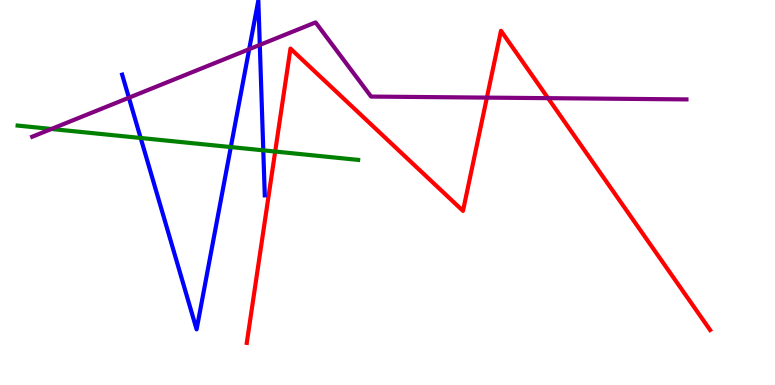[{'lines': ['blue', 'red'], 'intersections': []}, {'lines': ['green', 'red'], 'intersections': [{'x': 3.55, 'y': 6.06}]}, {'lines': ['purple', 'red'], 'intersections': [{'x': 6.28, 'y': 7.46}, {'x': 7.07, 'y': 7.45}]}, {'lines': ['blue', 'green'], 'intersections': [{'x': 1.81, 'y': 6.42}, {'x': 2.98, 'y': 6.18}, {'x': 3.4, 'y': 6.1}]}, {'lines': ['blue', 'purple'], 'intersections': [{'x': 1.66, 'y': 7.46}, {'x': 3.22, 'y': 8.72}, {'x': 3.35, 'y': 8.83}]}, {'lines': ['green', 'purple'], 'intersections': [{'x': 0.663, 'y': 6.65}]}]